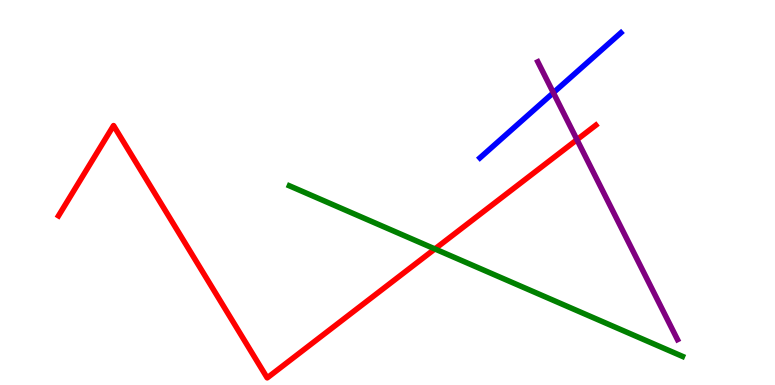[{'lines': ['blue', 'red'], 'intersections': []}, {'lines': ['green', 'red'], 'intersections': [{'x': 5.61, 'y': 3.53}]}, {'lines': ['purple', 'red'], 'intersections': [{'x': 7.44, 'y': 6.37}]}, {'lines': ['blue', 'green'], 'intersections': []}, {'lines': ['blue', 'purple'], 'intersections': [{'x': 7.14, 'y': 7.59}]}, {'lines': ['green', 'purple'], 'intersections': []}]